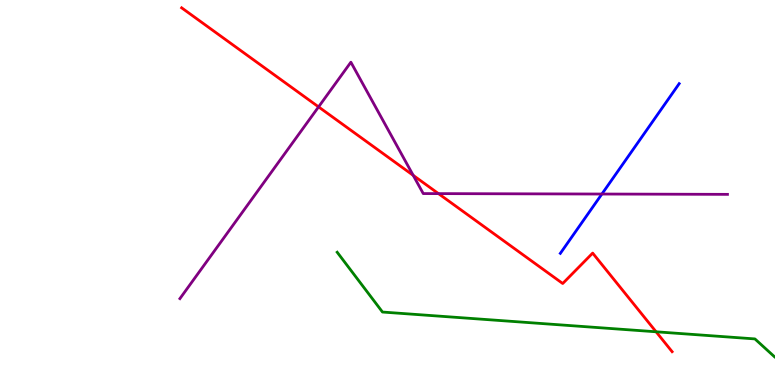[{'lines': ['blue', 'red'], 'intersections': []}, {'lines': ['green', 'red'], 'intersections': [{'x': 8.47, 'y': 1.38}]}, {'lines': ['purple', 'red'], 'intersections': [{'x': 4.11, 'y': 7.22}, {'x': 5.33, 'y': 5.45}, {'x': 5.66, 'y': 4.97}]}, {'lines': ['blue', 'green'], 'intersections': []}, {'lines': ['blue', 'purple'], 'intersections': [{'x': 7.77, 'y': 4.96}]}, {'lines': ['green', 'purple'], 'intersections': []}]